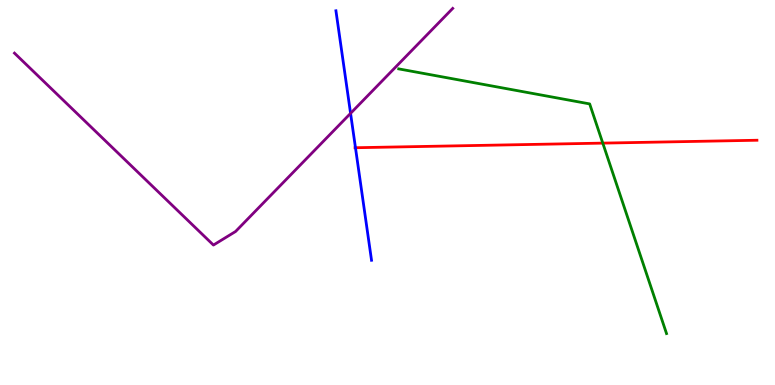[{'lines': ['blue', 'red'], 'intersections': [{'x': 4.59, 'y': 6.16}]}, {'lines': ['green', 'red'], 'intersections': [{'x': 7.78, 'y': 6.28}]}, {'lines': ['purple', 'red'], 'intersections': []}, {'lines': ['blue', 'green'], 'intersections': []}, {'lines': ['blue', 'purple'], 'intersections': [{'x': 4.52, 'y': 7.06}]}, {'lines': ['green', 'purple'], 'intersections': []}]